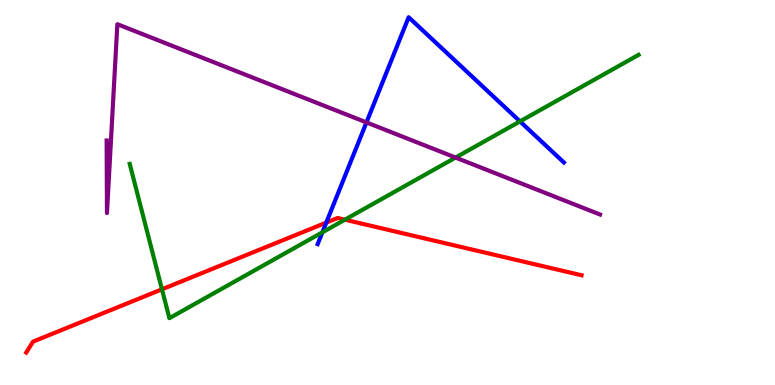[{'lines': ['blue', 'red'], 'intersections': [{'x': 4.21, 'y': 4.22}]}, {'lines': ['green', 'red'], 'intersections': [{'x': 2.09, 'y': 2.49}, {'x': 4.45, 'y': 4.29}]}, {'lines': ['purple', 'red'], 'intersections': []}, {'lines': ['blue', 'green'], 'intersections': [{'x': 4.16, 'y': 3.97}, {'x': 6.71, 'y': 6.85}]}, {'lines': ['blue', 'purple'], 'intersections': [{'x': 4.73, 'y': 6.82}]}, {'lines': ['green', 'purple'], 'intersections': [{'x': 5.88, 'y': 5.91}]}]